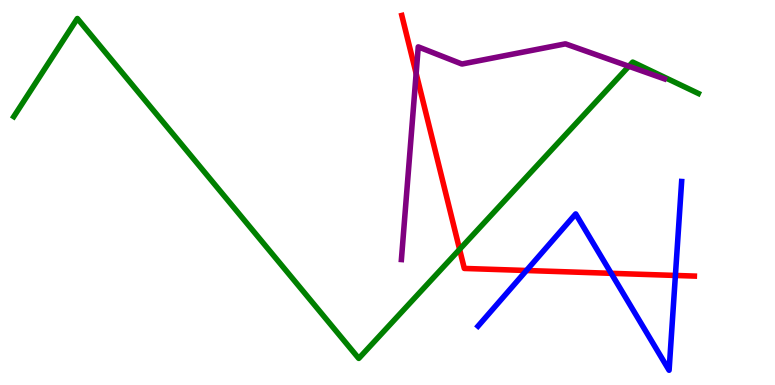[{'lines': ['blue', 'red'], 'intersections': [{'x': 6.79, 'y': 2.97}, {'x': 7.89, 'y': 2.9}, {'x': 8.71, 'y': 2.85}]}, {'lines': ['green', 'red'], 'intersections': [{'x': 5.93, 'y': 3.52}]}, {'lines': ['purple', 'red'], 'intersections': [{'x': 5.37, 'y': 8.09}]}, {'lines': ['blue', 'green'], 'intersections': []}, {'lines': ['blue', 'purple'], 'intersections': []}, {'lines': ['green', 'purple'], 'intersections': [{'x': 8.11, 'y': 8.28}]}]